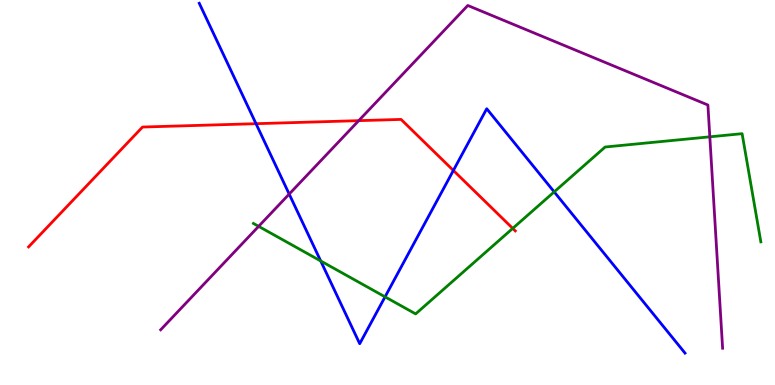[{'lines': ['blue', 'red'], 'intersections': [{'x': 3.3, 'y': 6.79}, {'x': 5.85, 'y': 5.57}]}, {'lines': ['green', 'red'], 'intersections': [{'x': 6.62, 'y': 4.07}]}, {'lines': ['purple', 'red'], 'intersections': [{'x': 4.63, 'y': 6.87}]}, {'lines': ['blue', 'green'], 'intersections': [{'x': 4.14, 'y': 3.22}, {'x': 4.97, 'y': 2.29}, {'x': 7.15, 'y': 5.02}]}, {'lines': ['blue', 'purple'], 'intersections': [{'x': 3.73, 'y': 4.96}]}, {'lines': ['green', 'purple'], 'intersections': [{'x': 3.34, 'y': 4.12}, {'x': 9.16, 'y': 6.45}]}]